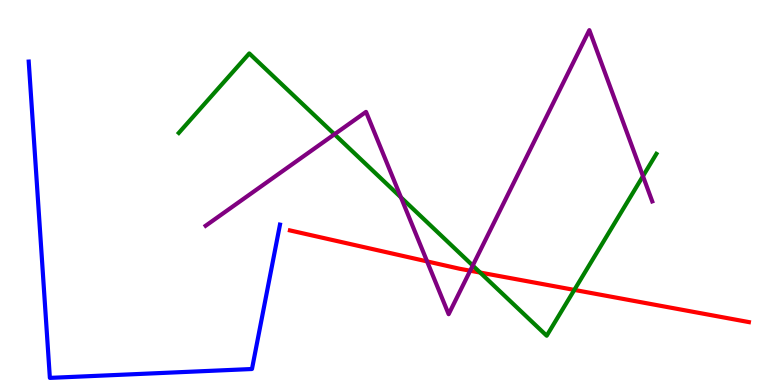[{'lines': ['blue', 'red'], 'intersections': []}, {'lines': ['green', 'red'], 'intersections': [{'x': 6.2, 'y': 2.92}, {'x': 7.41, 'y': 2.47}]}, {'lines': ['purple', 'red'], 'intersections': [{'x': 5.51, 'y': 3.21}, {'x': 6.07, 'y': 2.97}]}, {'lines': ['blue', 'green'], 'intersections': []}, {'lines': ['blue', 'purple'], 'intersections': []}, {'lines': ['green', 'purple'], 'intersections': [{'x': 4.32, 'y': 6.51}, {'x': 5.17, 'y': 4.87}, {'x': 6.1, 'y': 3.1}, {'x': 8.3, 'y': 5.43}]}]